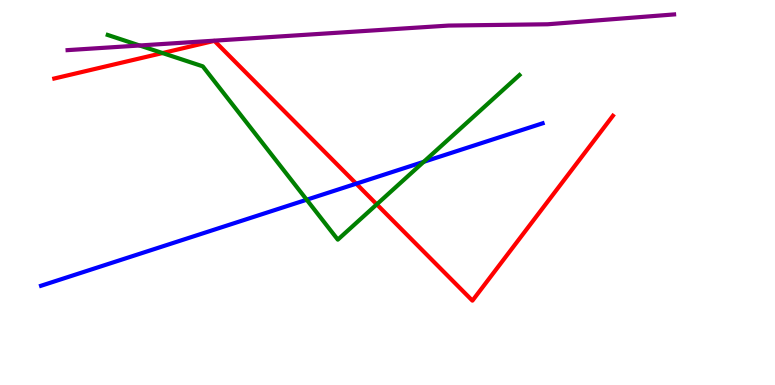[{'lines': ['blue', 'red'], 'intersections': [{'x': 4.6, 'y': 5.23}]}, {'lines': ['green', 'red'], 'intersections': [{'x': 2.1, 'y': 8.62}, {'x': 4.86, 'y': 4.69}]}, {'lines': ['purple', 'red'], 'intersections': []}, {'lines': ['blue', 'green'], 'intersections': [{'x': 3.96, 'y': 4.81}, {'x': 5.47, 'y': 5.8}]}, {'lines': ['blue', 'purple'], 'intersections': []}, {'lines': ['green', 'purple'], 'intersections': [{'x': 1.8, 'y': 8.82}]}]